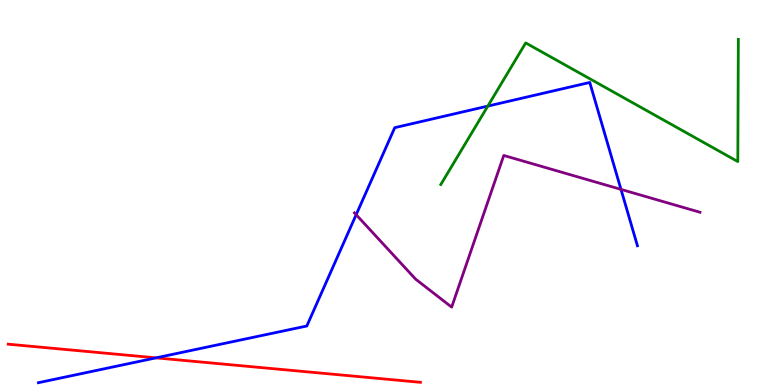[{'lines': ['blue', 'red'], 'intersections': [{'x': 2.01, 'y': 0.705}]}, {'lines': ['green', 'red'], 'intersections': []}, {'lines': ['purple', 'red'], 'intersections': []}, {'lines': ['blue', 'green'], 'intersections': [{'x': 6.29, 'y': 7.24}]}, {'lines': ['blue', 'purple'], 'intersections': [{'x': 4.6, 'y': 4.42}, {'x': 8.01, 'y': 5.08}]}, {'lines': ['green', 'purple'], 'intersections': []}]